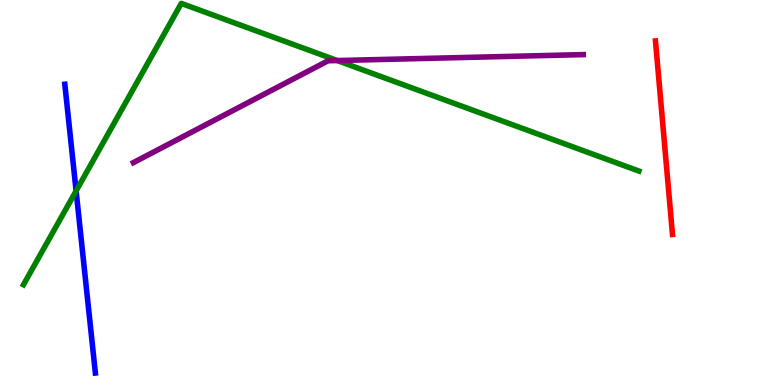[{'lines': ['blue', 'red'], 'intersections': []}, {'lines': ['green', 'red'], 'intersections': []}, {'lines': ['purple', 'red'], 'intersections': []}, {'lines': ['blue', 'green'], 'intersections': [{'x': 0.982, 'y': 5.04}]}, {'lines': ['blue', 'purple'], 'intersections': []}, {'lines': ['green', 'purple'], 'intersections': [{'x': 4.35, 'y': 8.43}]}]